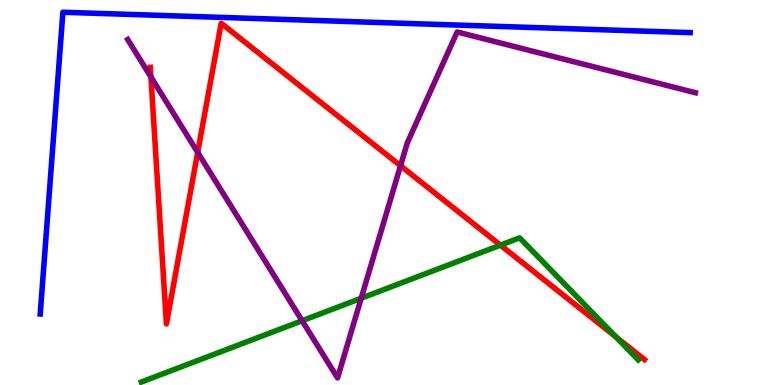[{'lines': ['blue', 'red'], 'intersections': []}, {'lines': ['green', 'red'], 'intersections': [{'x': 6.46, 'y': 3.63}, {'x': 7.95, 'y': 1.25}]}, {'lines': ['purple', 'red'], 'intersections': [{'x': 1.95, 'y': 8.0}, {'x': 2.55, 'y': 6.04}, {'x': 5.17, 'y': 5.69}]}, {'lines': ['blue', 'green'], 'intersections': []}, {'lines': ['blue', 'purple'], 'intersections': []}, {'lines': ['green', 'purple'], 'intersections': [{'x': 3.9, 'y': 1.67}, {'x': 4.66, 'y': 2.25}]}]